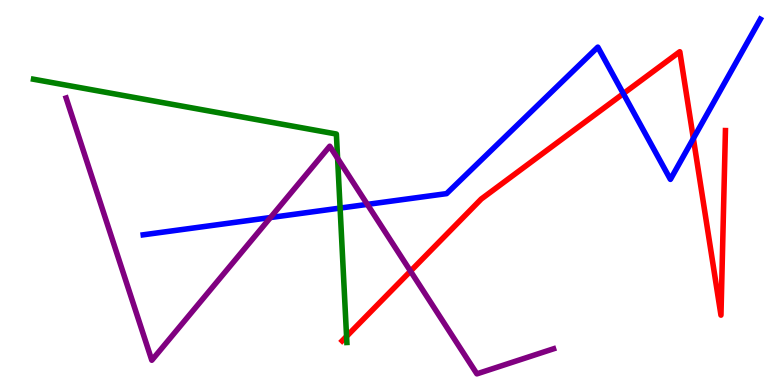[{'lines': ['blue', 'red'], 'intersections': [{'x': 8.04, 'y': 7.57}, {'x': 8.95, 'y': 6.4}]}, {'lines': ['green', 'red'], 'intersections': [{'x': 4.47, 'y': 1.26}]}, {'lines': ['purple', 'red'], 'intersections': [{'x': 5.3, 'y': 2.96}]}, {'lines': ['blue', 'green'], 'intersections': [{'x': 4.39, 'y': 4.6}]}, {'lines': ['blue', 'purple'], 'intersections': [{'x': 3.49, 'y': 4.35}, {'x': 4.74, 'y': 4.69}]}, {'lines': ['green', 'purple'], 'intersections': [{'x': 4.36, 'y': 5.89}]}]